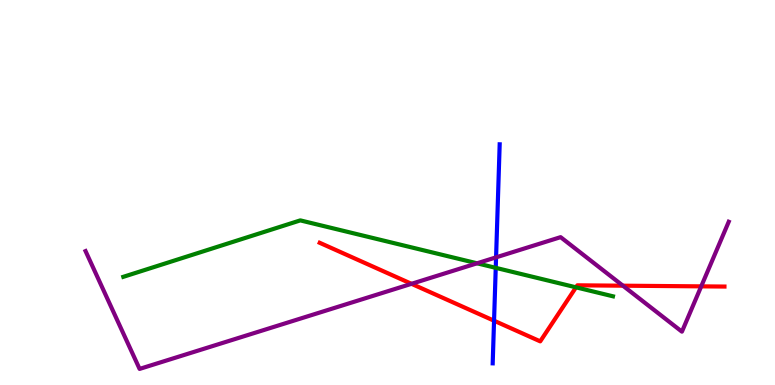[{'lines': ['blue', 'red'], 'intersections': [{'x': 6.37, 'y': 1.67}]}, {'lines': ['green', 'red'], 'intersections': [{'x': 7.43, 'y': 2.54}]}, {'lines': ['purple', 'red'], 'intersections': [{'x': 5.31, 'y': 2.63}, {'x': 8.04, 'y': 2.58}, {'x': 9.05, 'y': 2.56}]}, {'lines': ['blue', 'green'], 'intersections': [{'x': 6.4, 'y': 3.04}]}, {'lines': ['blue', 'purple'], 'intersections': [{'x': 6.4, 'y': 3.32}]}, {'lines': ['green', 'purple'], 'intersections': [{'x': 6.16, 'y': 3.16}]}]